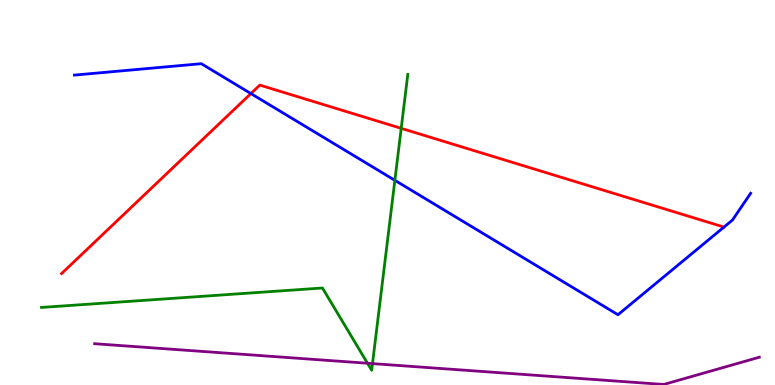[{'lines': ['blue', 'red'], 'intersections': [{'x': 3.24, 'y': 7.57}, {'x': 9.34, 'y': 4.1}]}, {'lines': ['green', 'red'], 'intersections': [{'x': 5.18, 'y': 6.67}]}, {'lines': ['purple', 'red'], 'intersections': []}, {'lines': ['blue', 'green'], 'intersections': [{'x': 5.1, 'y': 5.32}]}, {'lines': ['blue', 'purple'], 'intersections': []}, {'lines': ['green', 'purple'], 'intersections': [{'x': 4.74, 'y': 0.565}, {'x': 4.81, 'y': 0.556}]}]